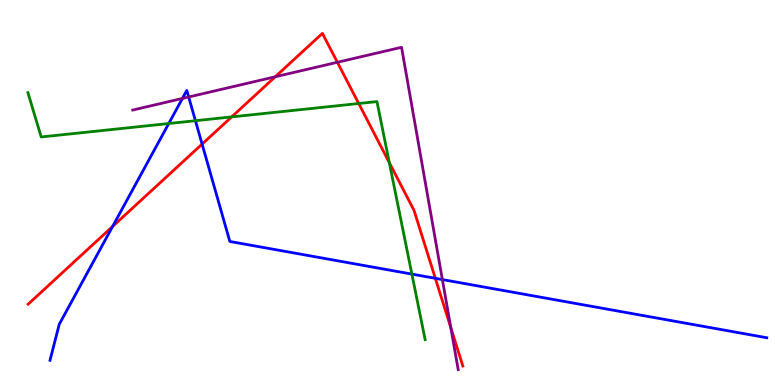[{'lines': ['blue', 'red'], 'intersections': [{'x': 1.45, 'y': 4.12}, {'x': 2.61, 'y': 6.26}, {'x': 5.62, 'y': 2.77}]}, {'lines': ['green', 'red'], 'intersections': [{'x': 2.99, 'y': 6.96}, {'x': 4.63, 'y': 7.31}, {'x': 5.02, 'y': 5.78}]}, {'lines': ['purple', 'red'], 'intersections': [{'x': 3.55, 'y': 8.01}, {'x': 4.35, 'y': 8.38}, {'x': 5.82, 'y': 1.49}]}, {'lines': ['blue', 'green'], 'intersections': [{'x': 2.18, 'y': 6.79}, {'x': 2.52, 'y': 6.86}, {'x': 5.31, 'y': 2.88}]}, {'lines': ['blue', 'purple'], 'intersections': [{'x': 2.35, 'y': 7.44}, {'x': 2.43, 'y': 7.48}, {'x': 5.71, 'y': 2.74}]}, {'lines': ['green', 'purple'], 'intersections': []}]